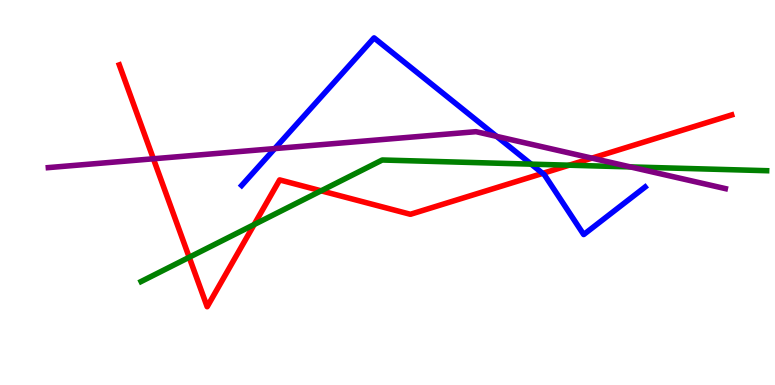[{'lines': ['blue', 'red'], 'intersections': [{'x': 7.0, 'y': 5.5}]}, {'lines': ['green', 'red'], 'intersections': [{'x': 2.44, 'y': 3.32}, {'x': 3.28, 'y': 4.17}, {'x': 4.14, 'y': 5.04}, {'x': 7.34, 'y': 5.71}]}, {'lines': ['purple', 'red'], 'intersections': [{'x': 1.98, 'y': 5.88}, {'x': 7.64, 'y': 5.89}]}, {'lines': ['blue', 'green'], 'intersections': [{'x': 6.85, 'y': 5.74}]}, {'lines': ['blue', 'purple'], 'intersections': [{'x': 3.55, 'y': 6.14}, {'x': 6.41, 'y': 6.46}]}, {'lines': ['green', 'purple'], 'intersections': [{'x': 8.13, 'y': 5.66}]}]